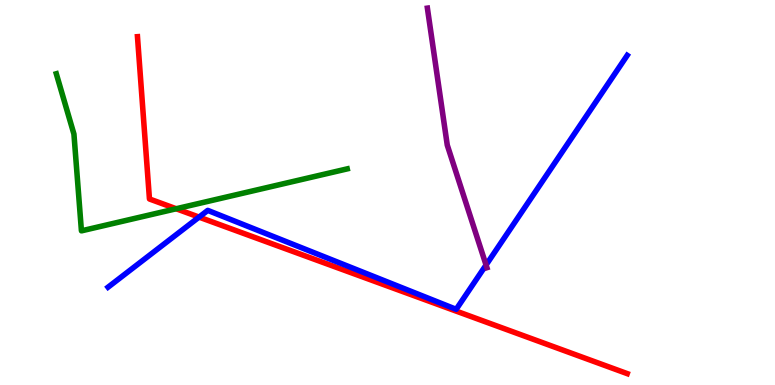[{'lines': ['blue', 'red'], 'intersections': [{'x': 2.57, 'y': 4.36}]}, {'lines': ['green', 'red'], 'intersections': [{'x': 2.27, 'y': 4.58}]}, {'lines': ['purple', 'red'], 'intersections': []}, {'lines': ['blue', 'green'], 'intersections': []}, {'lines': ['blue', 'purple'], 'intersections': [{'x': 6.27, 'y': 3.12}]}, {'lines': ['green', 'purple'], 'intersections': []}]